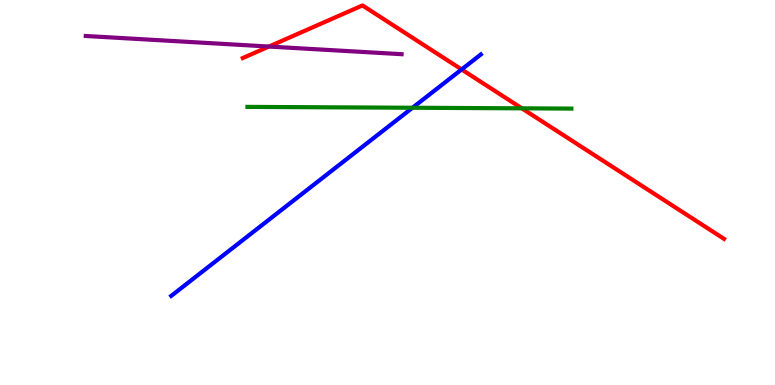[{'lines': ['blue', 'red'], 'intersections': [{'x': 5.96, 'y': 8.2}]}, {'lines': ['green', 'red'], 'intersections': [{'x': 6.73, 'y': 7.19}]}, {'lines': ['purple', 'red'], 'intersections': [{'x': 3.47, 'y': 8.79}]}, {'lines': ['blue', 'green'], 'intersections': [{'x': 5.32, 'y': 7.2}]}, {'lines': ['blue', 'purple'], 'intersections': []}, {'lines': ['green', 'purple'], 'intersections': []}]